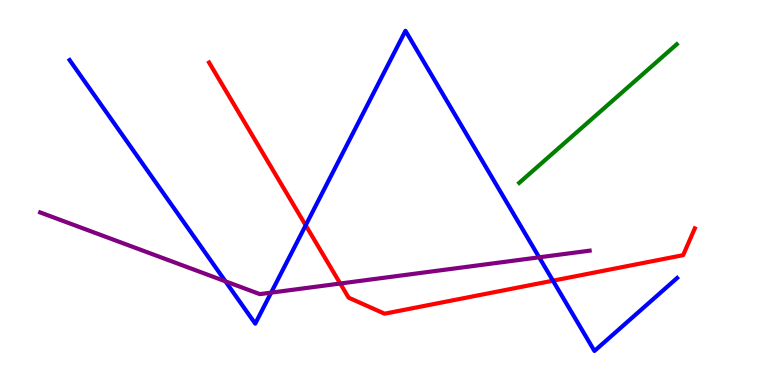[{'lines': ['blue', 'red'], 'intersections': [{'x': 3.94, 'y': 4.15}, {'x': 7.13, 'y': 2.71}]}, {'lines': ['green', 'red'], 'intersections': []}, {'lines': ['purple', 'red'], 'intersections': [{'x': 4.39, 'y': 2.64}]}, {'lines': ['blue', 'green'], 'intersections': []}, {'lines': ['blue', 'purple'], 'intersections': [{'x': 2.91, 'y': 2.69}, {'x': 3.5, 'y': 2.4}, {'x': 6.96, 'y': 3.32}]}, {'lines': ['green', 'purple'], 'intersections': []}]